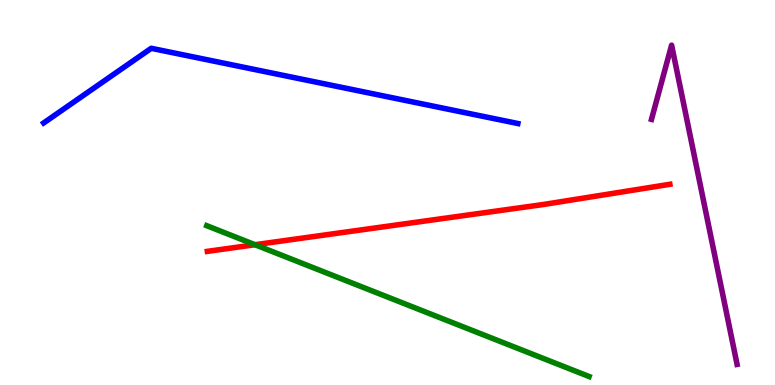[{'lines': ['blue', 'red'], 'intersections': []}, {'lines': ['green', 'red'], 'intersections': [{'x': 3.29, 'y': 3.64}]}, {'lines': ['purple', 'red'], 'intersections': []}, {'lines': ['blue', 'green'], 'intersections': []}, {'lines': ['blue', 'purple'], 'intersections': []}, {'lines': ['green', 'purple'], 'intersections': []}]